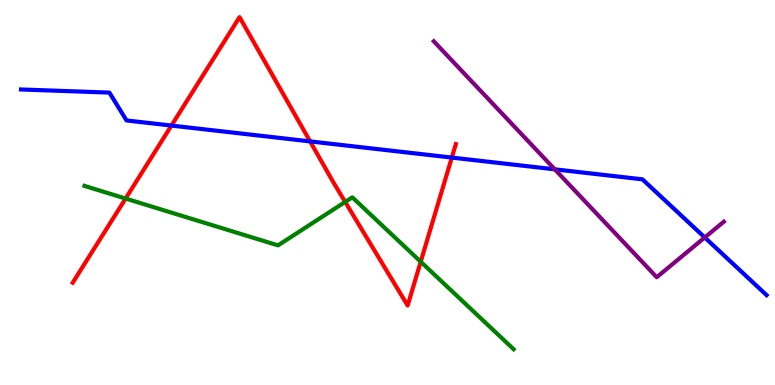[{'lines': ['blue', 'red'], 'intersections': [{'x': 2.21, 'y': 6.74}, {'x': 4.0, 'y': 6.33}, {'x': 5.83, 'y': 5.91}]}, {'lines': ['green', 'red'], 'intersections': [{'x': 1.62, 'y': 4.84}, {'x': 4.45, 'y': 4.76}, {'x': 5.43, 'y': 3.2}]}, {'lines': ['purple', 'red'], 'intersections': []}, {'lines': ['blue', 'green'], 'intersections': []}, {'lines': ['blue', 'purple'], 'intersections': [{'x': 7.16, 'y': 5.6}, {'x': 9.09, 'y': 3.83}]}, {'lines': ['green', 'purple'], 'intersections': []}]